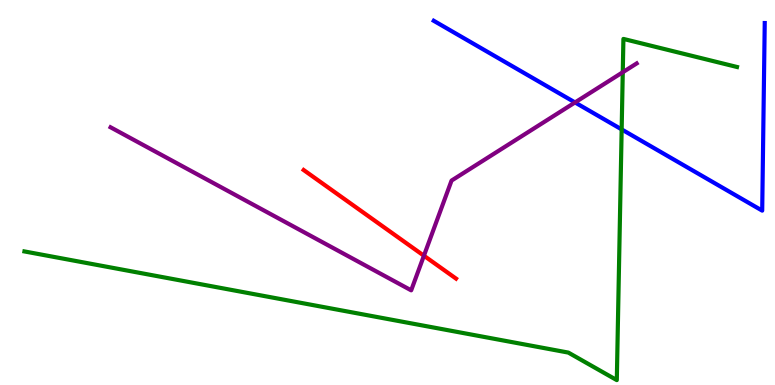[{'lines': ['blue', 'red'], 'intersections': []}, {'lines': ['green', 'red'], 'intersections': []}, {'lines': ['purple', 'red'], 'intersections': [{'x': 5.47, 'y': 3.36}]}, {'lines': ['blue', 'green'], 'intersections': [{'x': 8.02, 'y': 6.64}]}, {'lines': ['blue', 'purple'], 'intersections': [{'x': 7.42, 'y': 7.34}]}, {'lines': ['green', 'purple'], 'intersections': [{'x': 8.04, 'y': 8.12}]}]